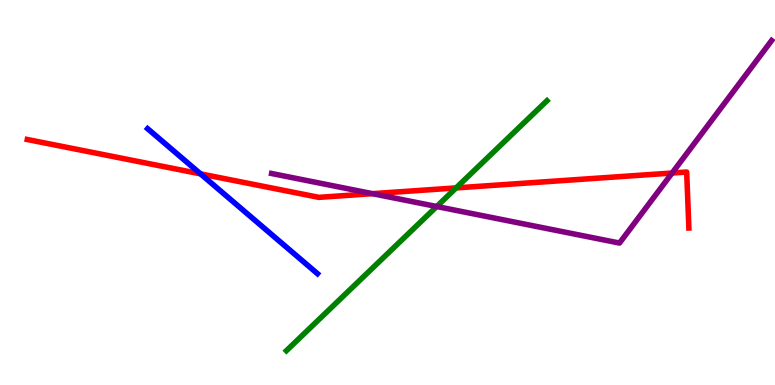[{'lines': ['blue', 'red'], 'intersections': [{'x': 2.59, 'y': 5.48}]}, {'lines': ['green', 'red'], 'intersections': [{'x': 5.89, 'y': 5.12}]}, {'lines': ['purple', 'red'], 'intersections': [{'x': 4.81, 'y': 4.97}, {'x': 8.67, 'y': 5.51}]}, {'lines': ['blue', 'green'], 'intersections': []}, {'lines': ['blue', 'purple'], 'intersections': []}, {'lines': ['green', 'purple'], 'intersections': [{'x': 5.63, 'y': 4.64}]}]